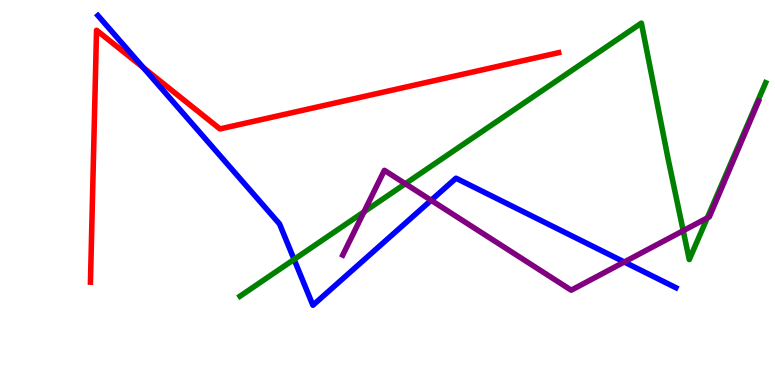[{'lines': ['blue', 'red'], 'intersections': [{'x': 1.85, 'y': 8.24}]}, {'lines': ['green', 'red'], 'intersections': []}, {'lines': ['purple', 'red'], 'intersections': []}, {'lines': ['blue', 'green'], 'intersections': [{'x': 3.79, 'y': 3.26}]}, {'lines': ['blue', 'purple'], 'intersections': [{'x': 5.56, 'y': 4.8}, {'x': 8.06, 'y': 3.19}]}, {'lines': ['green', 'purple'], 'intersections': [{'x': 4.7, 'y': 4.5}, {'x': 5.23, 'y': 5.23}, {'x': 8.82, 'y': 4.01}, {'x': 9.13, 'y': 4.34}]}]